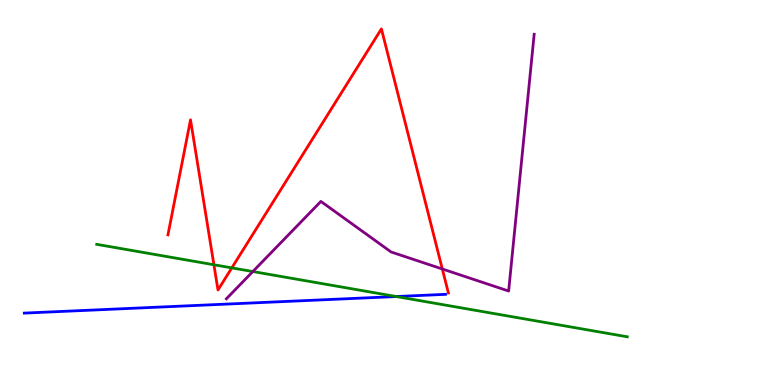[{'lines': ['blue', 'red'], 'intersections': []}, {'lines': ['green', 'red'], 'intersections': [{'x': 2.76, 'y': 3.12}, {'x': 2.99, 'y': 3.04}]}, {'lines': ['purple', 'red'], 'intersections': [{'x': 5.71, 'y': 3.01}]}, {'lines': ['blue', 'green'], 'intersections': [{'x': 5.11, 'y': 2.3}]}, {'lines': ['blue', 'purple'], 'intersections': []}, {'lines': ['green', 'purple'], 'intersections': [{'x': 3.26, 'y': 2.95}]}]